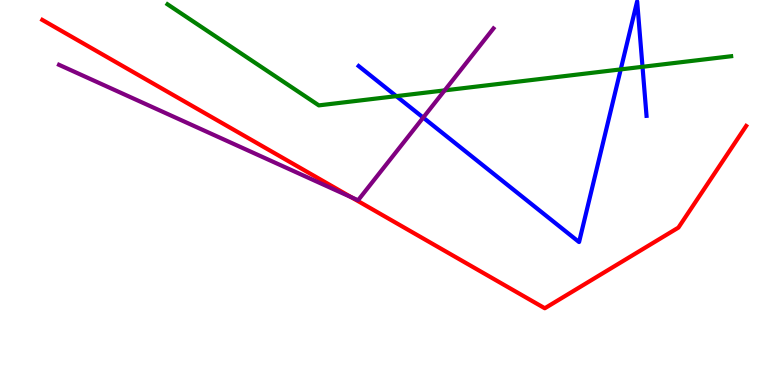[{'lines': ['blue', 'red'], 'intersections': []}, {'lines': ['green', 'red'], 'intersections': []}, {'lines': ['purple', 'red'], 'intersections': [{'x': 4.53, 'y': 4.88}]}, {'lines': ['blue', 'green'], 'intersections': [{'x': 5.11, 'y': 7.5}, {'x': 8.01, 'y': 8.2}, {'x': 8.29, 'y': 8.27}]}, {'lines': ['blue', 'purple'], 'intersections': [{'x': 5.46, 'y': 6.95}]}, {'lines': ['green', 'purple'], 'intersections': [{'x': 5.74, 'y': 7.65}]}]